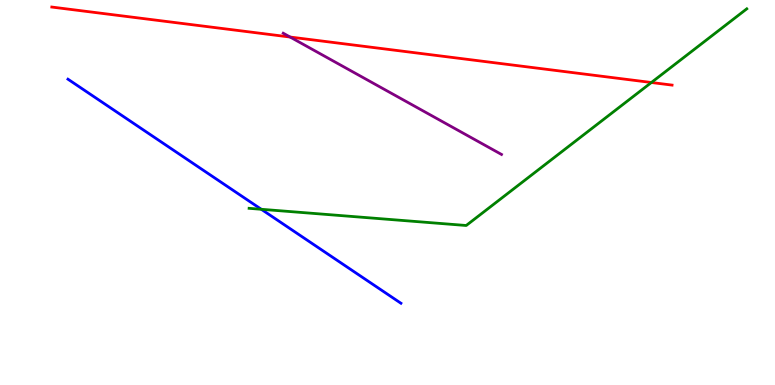[{'lines': ['blue', 'red'], 'intersections': []}, {'lines': ['green', 'red'], 'intersections': [{'x': 8.4, 'y': 7.86}]}, {'lines': ['purple', 'red'], 'intersections': [{'x': 3.74, 'y': 9.04}]}, {'lines': ['blue', 'green'], 'intersections': [{'x': 3.37, 'y': 4.56}]}, {'lines': ['blue', 'purple'], 'intersections': []}, {'lines': ['green', 'purple'], 'intersections': []}]